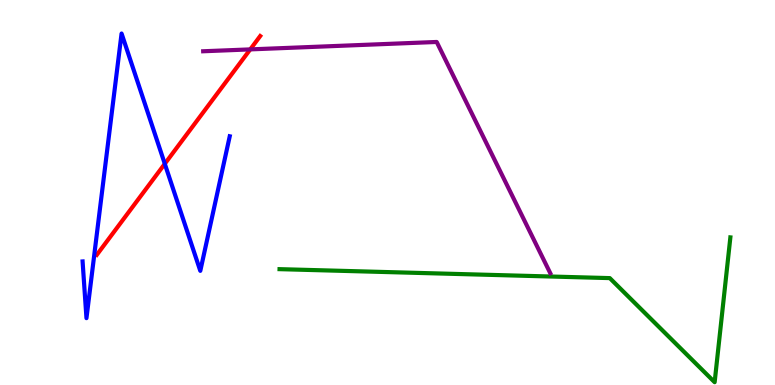[{'lines': ['blue', 'red'], 'intersections': [{'x': 2.13, 'y': 5.75}]}, {'lines': ['green', 'red'], 'intersections': []}, {'lines': ['purple', 'red'], 'intersections': [{'x': 3.23, 'y': 8.72}]}, {'lines': ['blue', 'green'], 'intersections': []}, {'lines': ['blue', 'purple'], 'intersections': []}, {'lines': ['green', 'purple'], 'intersections': []}]